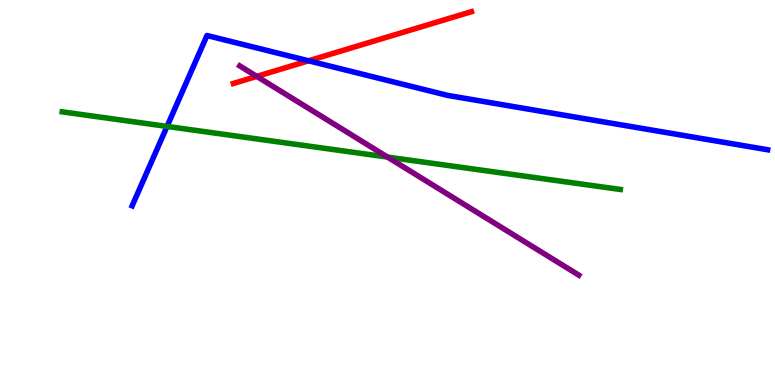[{'lines': ['blue', 'red'], 'intersections': [{'x': 3.98, 'y': 8.42}]}, {'lines': ['green', 'red'], 'intersections': []}, {'lines': ['purple', 'red'], 'intersections': [{'x': 3.31, 'y': 8.02}]}, {'lines': ['blue', 'green'], 'intersections': [{'x': 2.16, 'y': 6.72}]}, {'lines': ['blue', 'purple'], 'intersections': []}, {'lines': ['green', 'purple'], 'intersections': [{'x': 5.0, 'y': 5.92}]}]